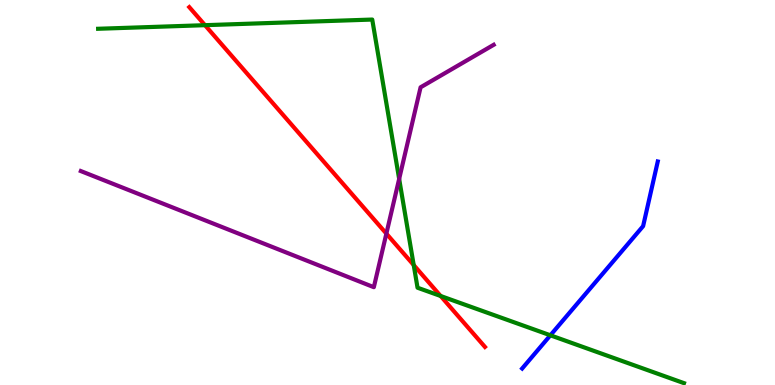[{'lines': ['blue', 'red'], 'intersections': []}, {'lines': ['green', 'red'], 'intersections': [{'x': 2.65, 'y': 9.35}, {'x': 5.34, 'y': 3.12}, {'x': 5.69, 'y': 2.31}]}, {'lines': ['purple', 'red'], 'intersections': [{'x': 4.99, 'y': 3.93}]}, {'lines': ['blue', 'green'], 'intersections': [{'x': 7.1, 'y': 1.29}]}, {'lines': ['blue', 'purple'], 'intersections': []}, {'lines': ['green', 'purple'], 'intersections': [{'x': 5.15, 'y': 5.35}]}]